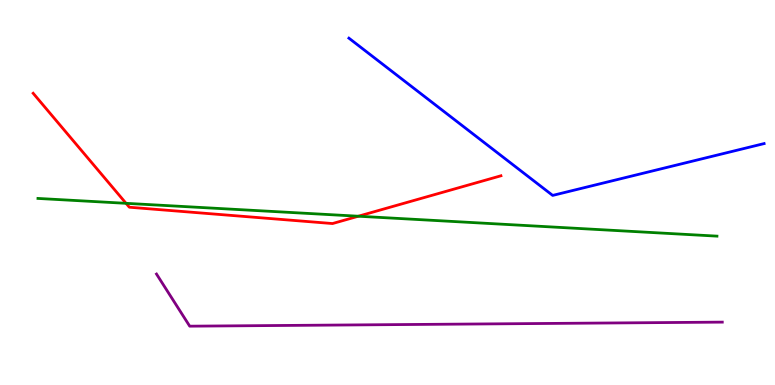[{'lines': ['blue', 'red'], 'intersections': []}, {'lines': ['green', 'red'], 'intersections': [{'x': 1.63, 'y': 4.72}, {'x': 4.62, 'y': 4.38}]}, {'lines': ['purple', 'red'], 'intersections': []}, {'lines': ['blue', 'green'], 'intersections': []}, {'lines': ['blue', 'purple'], 'intersections': []}, {'lines': ['green', 'purple'], 'intersections': []}]